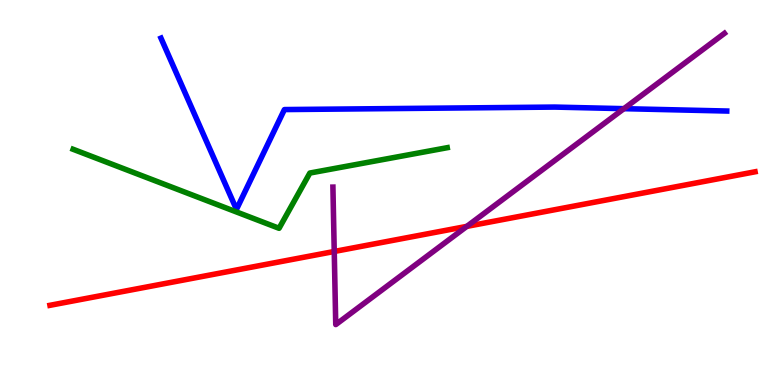[{'lines': ['blue', 'red'], 'intersections': []}, {'lines': ['green', 'red'], 'intersections': []}, {'lines': ['purple', 'red'], 'intersections': [{'x': 4.31, 'y': 3.47}, {'x': 6.02, 'y': 4.12}]}, {'lines': ['blue', 'green'], 'intersections': []}, {'lines': ['blue', 'purple'], 'intersections': [{'x': 8.05, 'y': 7.18}]}, {'lines': ['green', 'purple'], 'intersections': []}]